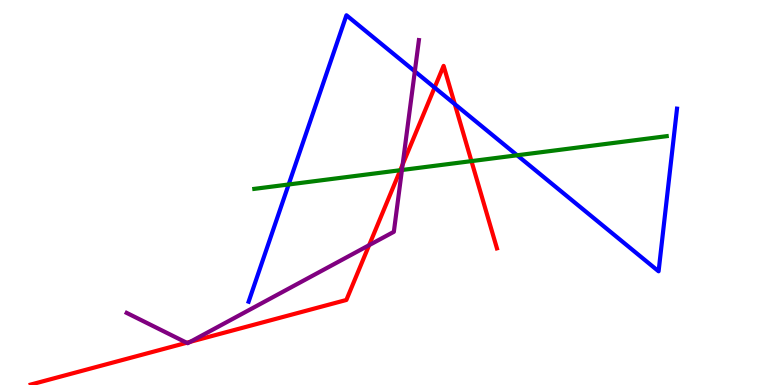[{'lines': ['blue', 'red'], 'intersections': [{'x': 5.61, 'y': 7.73}, {'x': 5.87, 'y': 7.3}]}, {'lines': ['green', 'red'], 'intersections': [{'x': 5.16, 'y': 5.58}, {'x': 6.08, 'y': 5.82}]}, {'lines': ['purple', 'red'], 'intersections': [{'x': 2.41, 'y': 1.1}, {'x': 2.46, 'y': 1.12}, {'x': 4.76, 'y': 3.63}, {'x': 5.2, 'y': 5.73}]}, {'lines': ['blue', 'green'], 'intersections': [{'x': 3.72, 'y': 5.21}, {'x': 6.67, 'y': 5.97}]}, {'lines': ['blue', 'purple'], 'intersections': [{'x': 5.35, 'y': 8.15}]}, {'lines': ['green', 'purple'], 'intersections': [{'x': 5.19, 'y': 5.58}]}]